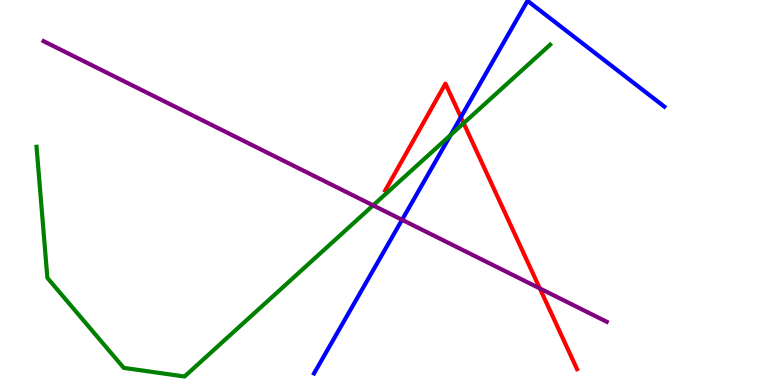[{'lines': ['blue', 'red'], 'intersections': [{'x': 5.95, 'y': 6.96}]}, {'lines': ['green', 'red'], 'intersections': [{'x': 5.98, 'y': 6.8}]}, {'lines': ['purple', 'red'], 'intersections': [{'x': 6.97, 'y': 2.51}]}, {'lines': ['blue', 'green'], 'intersections': [{'x': 5.81, 'y': 6.49}]}, {'lines': ['blue', 'purple'], 'intersections': [{'x': 5.19, 'y': 4.29}]}, {'lines': ['green', 'purple'], 'intersections': [{'x': 4.81, 'y': 4.67}]}]